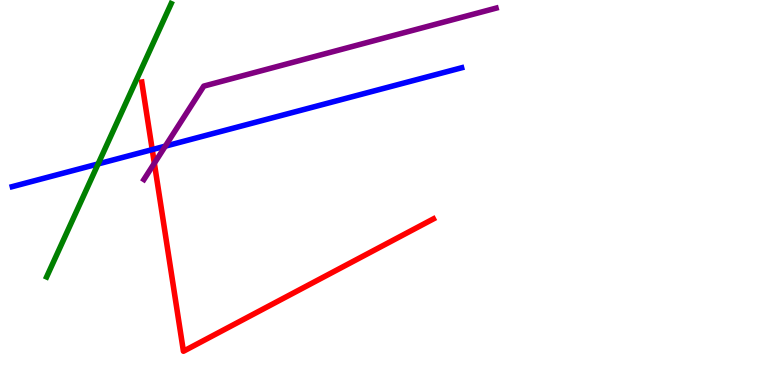[{'lines': ['blue', 'red'], 'intersections': [{'x': 1.96, 'y': 6.11}]}, {'lines': ['green', 'red'], 'intersections': []}, {'lines': ['purple', 'red'], 'intersections': [{'x': 1.99, 'y': 5.76}]}, {'lines': ['blue', 'green'], 'intersections': [{'x': 1.27, 'y': 5.74}]}, {'lines': ['blue', 'purple'], 'intersections': [{'x': 2.13, 'y': 6.2}]}, {'lines': ['green', 'purple'], 'intersections': []}]